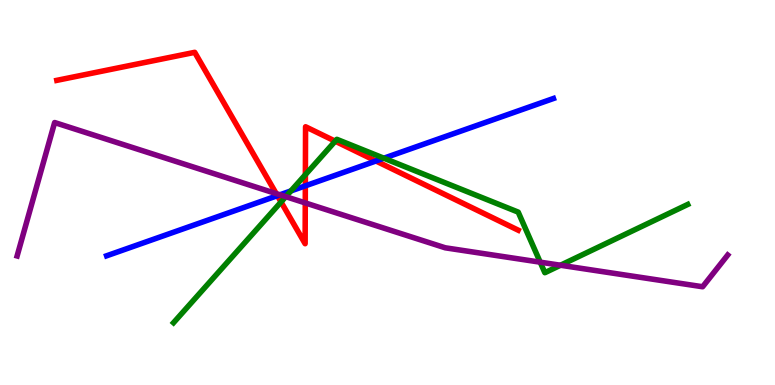[{'lines': ['blue', 'red'], 'intersections': [{'x': 3.58, 'y': 4.92}, {'x': 3.94, 'y': 5.17}, {'x': 4.85, 'y': 5.82}]}, {'lines': ['green', 'red'], 'intersections': [{'x': 3.63, 'y': 4.75}, {'x': 3.94, 'y': 5.46}, {'x': 4.33, 'y': 6.33}]}, {'lines': ['purple', 'red'], 'intersections': [{'x': 3.56, 'y': 4.97}, {'x': 3.94, 'y': 4.73}]}, {'lines': ['blue', 'green'], 'intersections': [{'x': 3.75, 'y': 5.04}, {'x': 4.95, 'y': 5.89}]}, {'lines': ['blue', 'purple'], 'intersections': [{'x': 3.61, 'y': 4.94}]}, {'lines': ['green', 'purple'], 'intersections': [{'x': 3.69, 'y': 4.89}, {'x': 6.97, 'y': 3.19}, {'x': 7.23, 'y': 3.11}]}]